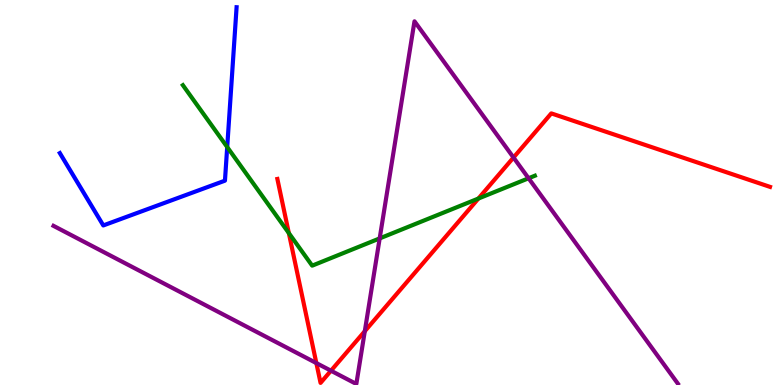[{'lines': ['blue', 'red'], 'intersections': []}, {'lines': ['green', 'red'], 'intersections': [{'x': 3.73, 'y': 3.95}, {'x': 6.17, 'y': 4.84}]}, {'lines': ['purple', 'red'], 'intersections': [{'x': 4.08, 'y': 0.569}, {'x': 4.27, 'y': 0.371}, {'x': 4.71, 'y': 1.4}, {'x': 6.63, 'y': 5.91}]}, {'lines': ['blue', 'green'], 'intersections': [{'x': 2.93, 'y': 6.18}]}, {'lines': ['blue', 'purple'], 'intersections': []}, {'lines': ['green', 'purple'], 'intersections': [{'x': 4.9, 'y': 3.81}, {'x': 6.82, 'y': 5.37}]}]